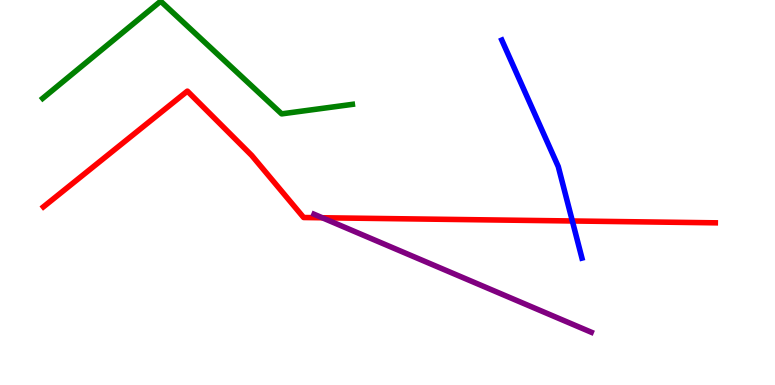[{'lines': ['blue', 'red'], 'intersections': [{'x': 7.39, 'y': 4.26}]}, {'lines': ['green', 'red'], 'intersections': []}, {'lines': ['purple', 'red'], 'intersections': [{'x': 4.16, 'y': 4.34}]}, {'lines': ['blue', 'green'], 'intersections': []}, {'lines': ['blue', 'purple'], 'intersections': []}, {'lines': ['green', 'purple'], 'intersections': []}]